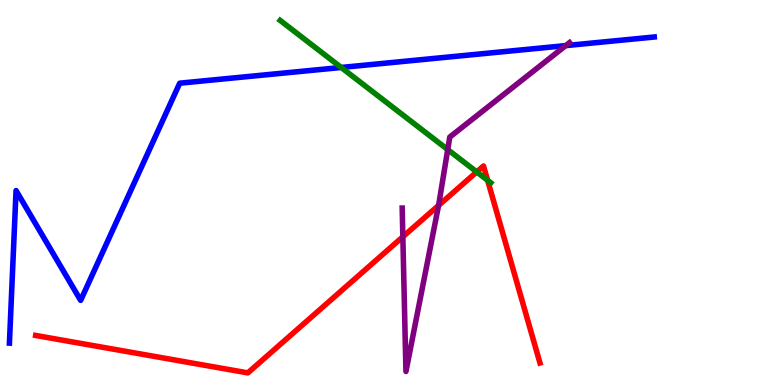[{'lines': ['blue', 'red'], 'intersections': []}, {'lines': ['green', 'red'], 'intersections': [{'x': 6.15, 'y': 5.53}, {'x': 6.29, 'y': 5.32}]}, {'lines': ['purple', 'red'], 'intersections': [{'x': 5.2, 'y': 3.85}, {'x': 5.66, 'y': 4.66}]}, {'lines': ['blue', 'green'], 'intersections': [{'x': 4.4, 'y': 8.25}]}, {'lines': ['blue', 'purple'], 'intersections': [{'x': 7.3, 'y': 8.82}]}, {'lines': ['green', 'purple'], 'intersections': [{'x': 5.78, 'y': 6.11}]}]